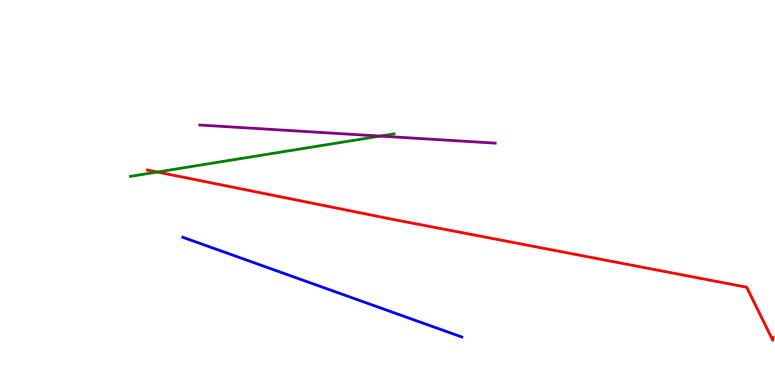[{'lines': ['blue', 'red'], 'intersections': []}, {'lines': ['green', 'red'], 'intersections': [{'x': 2.03, 'y': 5.53}]}, {'lines': ['purple', 'red'], 'intersections': []}, {'lines': ['blue', 'green'], 'intersections': []}, {'lines': ['blue', 'purple'], 'intersections': []}, {'lines': ['green', 'purple'], 'intersections': [{'x': 4.91, 'y': 6.47}]}]